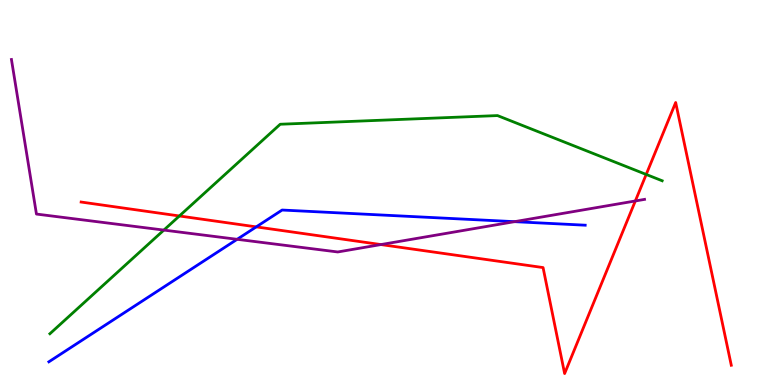[{'lines': ['blue', 'red'], 'intersections': [{'x': 3.31, 'y': 4.11}]}, {'lines': ['green', 'red'], 'intersections': [{'x': 2.31, 'y': 4.39}, {'x': 8.34, 'y': 5.47}]}, {'lines': ['purple', 'red'], 'intersections': [{'x': 4.92, 'y': 3.65}, {'x': 8.2, 'y': 4.78}]}, {'lines': ['blue', 'green'], 'intersections': []}, {'lines': ['blue', 'purple'], 'intersections': [{'x': 3.06, 'y': 3.78}, {'x': 6.64, 'y': 4.24}]}, {'lines': ['green', 'purple'], 'intersections': [{'x': 2.11, 'y': 4.02}]}]